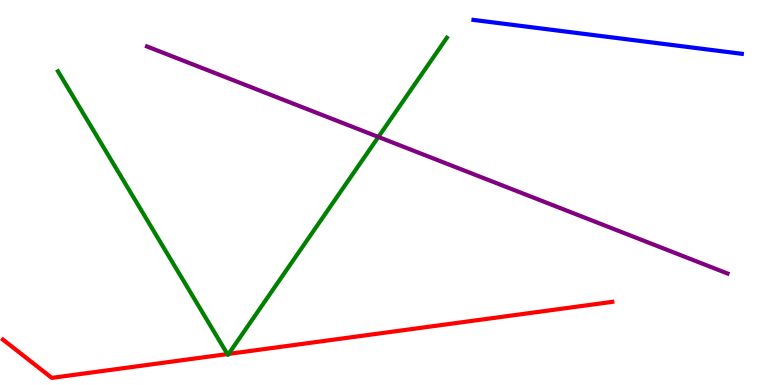[{'lines': ['blue', 'red'], 'intersections': []}, {'lines': ['green', 'red'], 'intersections': [{'x': 2.93, 'y': 0.803}, {'x': 2.95, 'y': 0.808}]}, {'lines': ['purple', 'red'], 'intersections': []}, {'lines': ['blue', 'green'], 'intersections': []}, {'lines': ['blue', 'purple'], 'intersections': []}, {'lines': ['green', 'purple'], 'intersections': [{'x': 4.88, 'y': 6.44}]}]